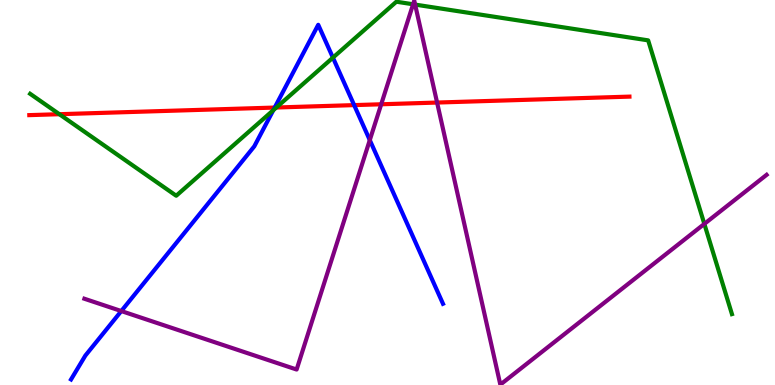[{'lines': ['blue', 'red'], 'intersections': [{'x': 3.54, 'y': 7.21}, {'x': 4.57, 'y': 7.27}]}, {'lines': ['green', 'red'], 'intersections': [{'x': 0.766, 'y': 7.03}, {'x': 3.57, 'y': 7.21}]}, {'lines': ['purple', 'red'], 'intersections': [{'x': 4.92, 'y': 7.29}, {'x': 5.64, 'y': 7.34}]}, {'lines': ['blue', 'green'], 'intersections': [{'x': 3.53, 'y': 7.14}, {'x': 4.3, 'y': 8.5}]}, {'lines': ['blue', 'purple'], 'intersections': [{'x': 1.57, 'y': 1.92}, {'x': 4.77, 'y': 6.36}]}, {'lines': ['green', 'purple'], 'intersections': [{'x': 5.33, 'y': 9.89}, {'x': 5.36, 'y': 9.88}, {'x': 9.09, 'y': 4.18}]}]